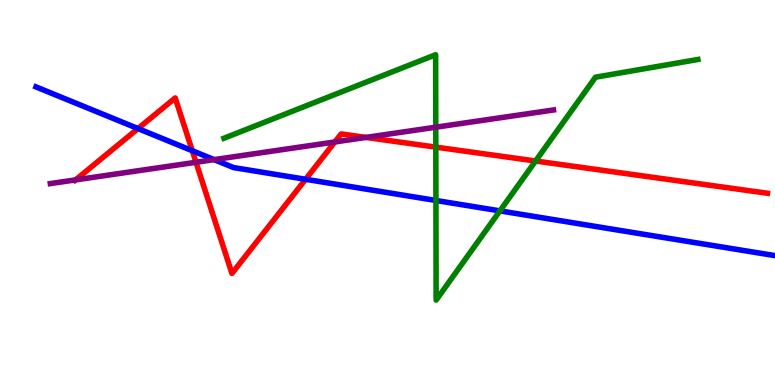[{'lines': ['blue', 'red'], 'intersections': [{'x': 1.78, 'y': 6.66}, {'x': 2.48, 'y': 6.09}, {'x': 3.94, 'y': 5.34}]}, {'lines': ['green', 'red'], 'intersections': [{'x': 5.62, 'y': 6.18}, {'x': 6.91, 'y': 5.82}]}, {'lines': ['purple', 'red'], 'intersections': [{'x': 0.975, 'y': 5.33}, {'x': 2.53, 'y': 5.79}, {'x': 4.32, 'y': 6.31}, {'x': 4.72, 'y': 6.43}]}, {'lines': ['blue', 'green'], 'intersections': [{'x': 5.62, 'y': 4.79}, {'x': 6.45, 'y': 4.52}]}, {'lines': ['blue', 'purple'], 'intersections': [{'x': 2.76, 'y': 5.85}]}, {'lines': ['green', 'purple'], 'intersections': [{'x': 5.62, 'y': 6.7}]}]